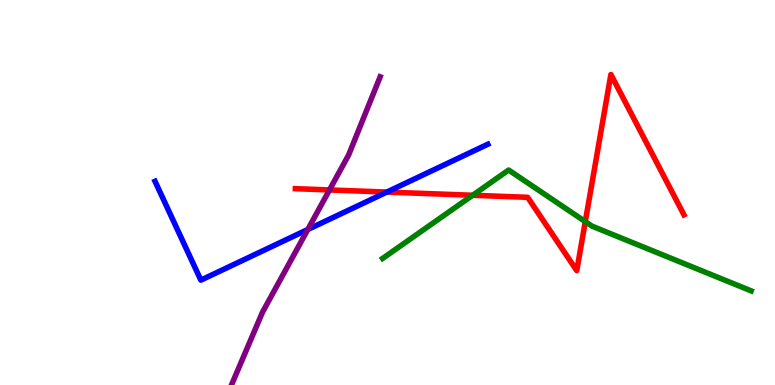[{'lines': ['blue', 'red'], 'intersections': [{'x': 4.99, 'y': 5.01}]}, {'lines': ['green', 'red'], 'intersections': [{'x': 6.1, 'y': 4.93}, {'x': 7.55, 'y': 4.24}]}, {'lines': ['purple', 'red'], 'intersections': [{'x': 4.25, 'y': 5.07}]}, {'lines': ['blue', 'green'], 'intersections': []}, {'lines': ['blue', 'purple'], 'intersections': [{'x': 3.97, 'y': 4.04}]}, {'lines': ['green', 'purple'], 'intersections': []}]